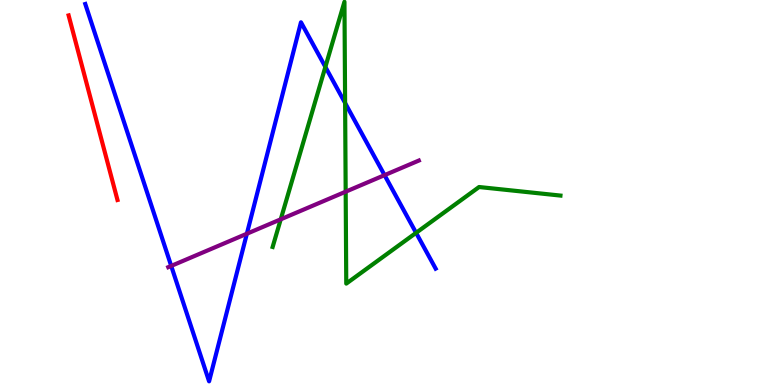[{'lines': ['blue', 'red'], 'intersections': []}, {'lines': ['green', 'red'], 'intersections': []}, {'lines': ['purple', 'red'], 'intersections': []}, {'lines': ['blue', 'green'], 'intersections': [{'x': 4.2, 'y': 8.26}, {'x': 4.45, 'y': 7.32}, {'x': 5.37, 'y': 3.95}]}, {'lines': ['blue', 'purple'], 'intersections': [{'x': 2.21, 'y': 3.09}, {'x': 3.19, 'y': 3.93}, {'x': 4.96, 'y': 5.45}]}, {'lines': ['green', 'purple'], 'intersections': [{'x': 3.62, 'y': 4.3}, {'x': 4.46, 'y': 5.02}]}]